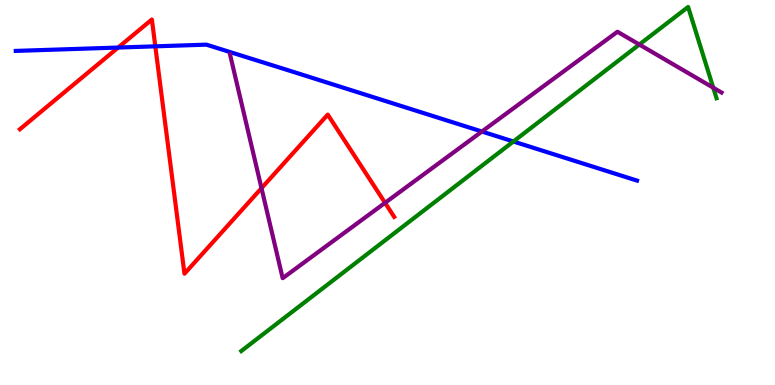[{'lines': ['blue', 'red'], 'intersections': [{'x': 1.52, 'y': 8.76}, {'x': 2.0, 'y': 8.8}]}, {'lines': ['green', 'red'], 'intersections': []}, {'lines': ['purple', 'red'], 'intersections': [{'x': 3.37, 'y': 5.11}, {'x': 4.97, 'y': 4.73}]}, {'lines': ['blue', 'green'], 'intersections': [{'x': 6.62, 'y': 6.32}]}, {'lines': ['blue', 'purple'], 'intersections': [{'x': 6.22, 'y': 6.58}]}, {'lines': ['green', 'purple'], 'intersections': [{'x': 8.25, 'y': 8.84}, {'x': 9.2, 'y': 7.72}]}]